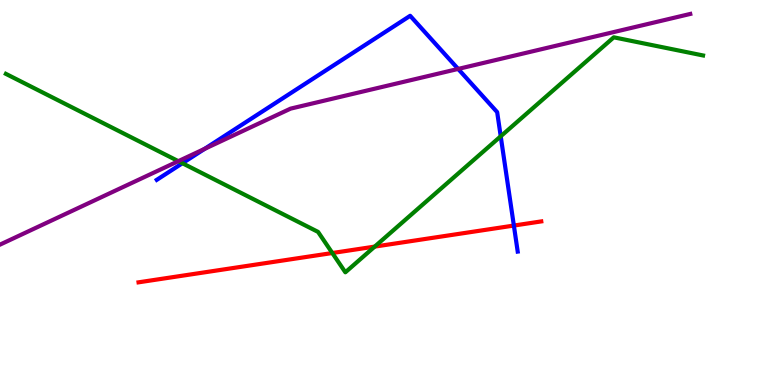[{'lines': ['blue', 'red'], 'intersections': [{'x': 6.63, 'y': 4.14}]}, {'lines': ['green', 'red'], 'intersections': [{'x': 4.29, 'y': 3.43}, {'x': 4.84, 'y': 3.59}]}, {'lines': ['purple', 'red'], 'intersections': []}, {'lines': ['blue', 'green'], 'intersections': [{'x': 2.35, 'y': 5.76}, {'x': 6.46, 'y': 6.46}]}, {'lines': ['blue', 'purple'], 'intersections': [{'x': 2.64, 'y': 6.13}, {'x': 5.91, 'y': 8.21}]}, {'lines': ['green', 'purple'], 'intersections': [{'x': 2.3, 'y': 5.81}]}]